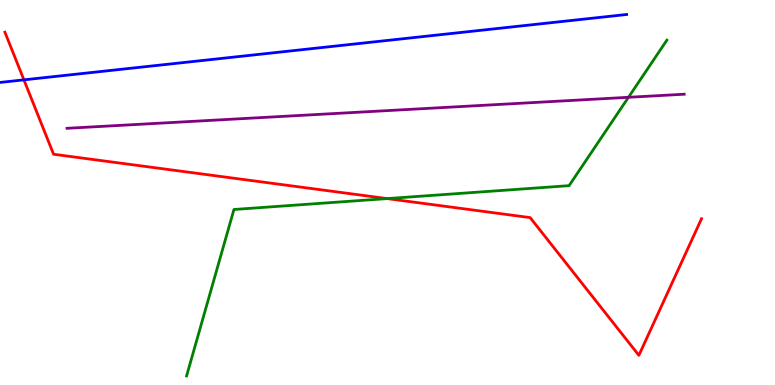[{'lines': ['blue', 'red'], 'intersections': [{'x': 0.309, 'y': 7.93}]}, {'lines': ['green', 'red'], 'intersections': [{'x': 5.0, 'y': 4.84}]}, {'lines': ['purple', 'red'], 'intersections': []}, {'lines': ['blue', 'green'], 'intersections': []}, {'lines': ['blue', 'purple'], 'intersections': []}, {'lines': ['green', 'purple'], 'intersections': [{'x': 8.11, 'y': 7.47}]}]